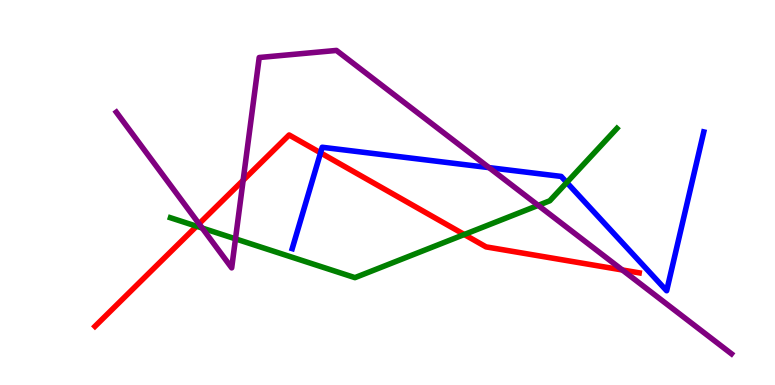[{'lines': ['blue', 'red'], 'intersections': [{'x': 4.14, 'y': 6.03}]}, {'lines': ['green', 'red'], 'intersections': [{'x': 2.54, 'y': 4.12}, {'x': 5.99, 'y': 3.91}]}, {'lines': ['purple', 'red'], 'intersections': [{'x': 2.57, 'y': 4.19}, {'x': 3.14, 'y': 5.32}, {'x': 8.03, 'y': 2.99}]}, {'lines': ['blue', 'green'], 'intersections': [{'x': 7.31, 'y': 5.26}]}, {'lines': ['blue', 'purple'], 'intersections': [{'x': 6.31, 'y': 5.65}]}, {'lines': ['green', 'purple'], 'intersections': [{'x': 2.61, 'y': 4.08}, {'x': 3.04, 'y': 3.8}, {'x': 6.94, 'y': 4.67}]}]